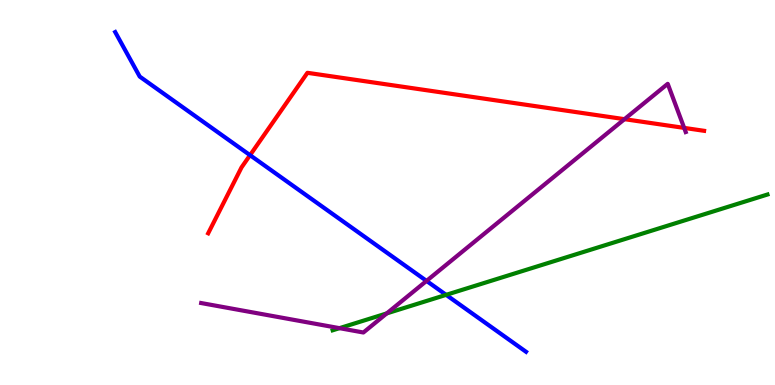[{'lines': ['blue', 'red'], 'intersections': [{'x': 3.23, 'y': 5.97}]}, {'lines': ['green', 'red'], 'intersections': []}, {'lines': ['purple', 'red'], 'intersections': [{'x': 8.06, 'y': 6.9}, {'x': 8.83, 'y': 6.68}]}, {'lines': ['blue', 'green'], 'intersections': [{'x': 5.76, 'y': 2.34}]}, {'lines': ['blue', 'purple'], 'intersections': [{'x': 5.5, 'y': 2.7}]}, {'lines': ['green', 'purple'], 'intersections': [{'x': 4.38, 'y': 1.48}, {'x': 4.99, 'y': 1.86}]}]